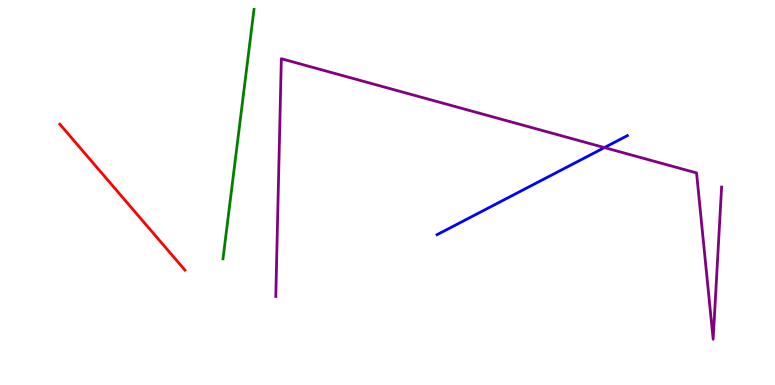[{'lines': ['blue', 'red'], 'intersections': []}, {'lines': ['green', 'red'], 'intersections': []}, {'lines': ['purple', 'red'], 'intersections': []}, {'lines': ['blue', 'green'], 'intersections': []}, {'lines': ['blue', 'purple'], 'intersections': [{'x': 7.8, 'y': 6.17}]}, {'lines': ['green', 'purple'], 'intersections': []}]